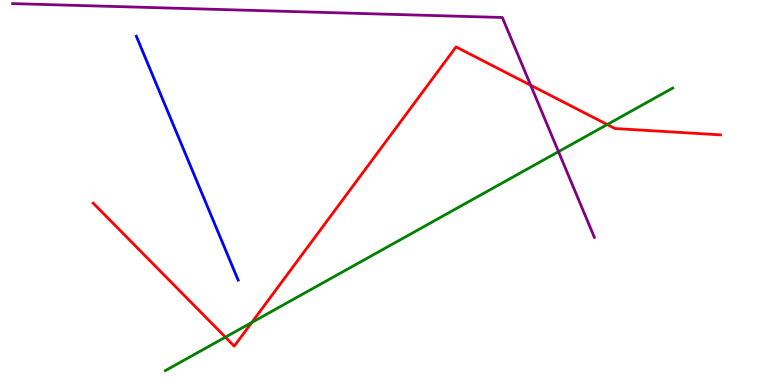[{'lines': ['blue', 'red'], 'intersections': []}, {'lines': ['green', 'red'], 'intersections': [{'x': 2.91, 'y': 1.24}, {'x': 3.25, 'y': 1.62}, {'x': 7.83, 'y': 6.77}]}, {'lines': ['purple', 'red'], 'intersections': [{'x': 6.85, 'y': 7.79}]}, {'lines': ['blue', 'green'], 'intersections': []}, {'lines': ['blue', 'purple'], 'intersections': []}, {'lines': ['green', 'purple'], 'intersections': [{'x': 7.21, 'y': 6.06}]}]